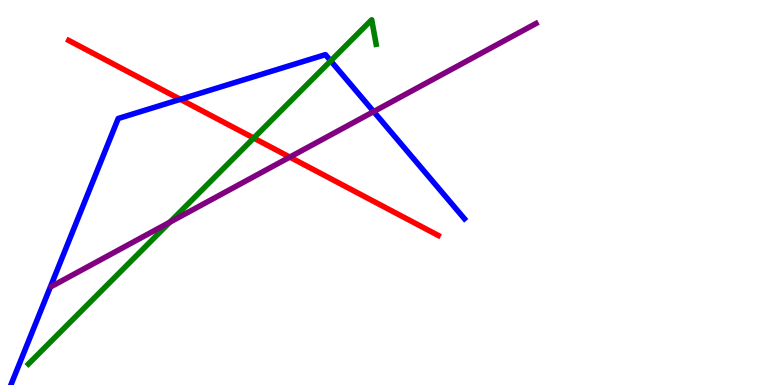[{'lines': ['blue', 'red'], 'intersections': [{'x': 2.33, 'y': 7.42}]}, {'lines': ['green', 'red'], 'intersections': [{'x': 3.27, 'y': 6.41}]}, {'lines': ['purple', 'red'], 'intersections': [{'x': 3.74, 'y': 5.92}]}, {'lines': ['blue', 'green'], 'intersections': [{'x': 4.27, 'y': 8.42}]}, {'lines': ['blue', 'purple'], 'intersections': [{'x': 4.82, 'y': 7.1}]}, {'lines': ['green', 'purple'], 'intersections': [{'x': 2.19, 'y': 4.23}]}]